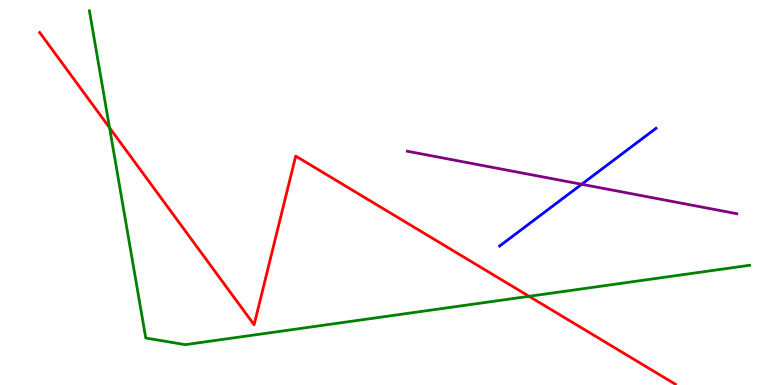[{'lines': ['blue', 'red'], 'intersections': []}, {'lines': ['green', 'red'], 'intersections': [{'x': 1.41, 'y': 6.68}, {'x': 6.83, 'y': 2.3}]}, {'lines': ['purple', 'red'], 'intersections': []}, {'lines': ['blue', 'green'], 'intersections': []}, {'lines': ['blue', 'purple'], 'intersections': [{'x': 7.51, 'y': 5.21}]}, {'lines': ['green', 'purple'], 'intersections': []}]